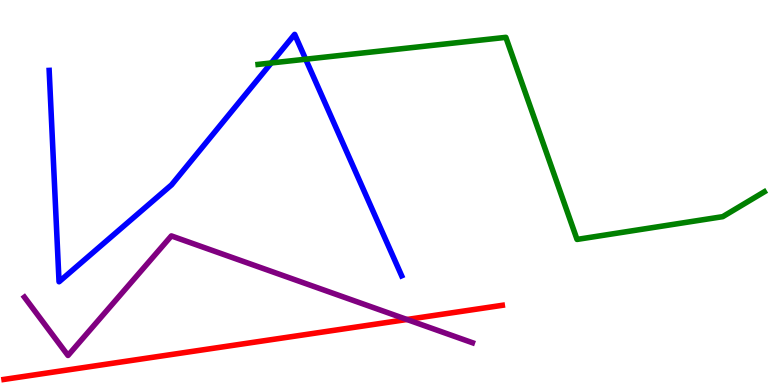[{'lines': ['blue', 'red'], 'intersections': []}, {'lines': ['green', 'red'], 'intersections': []}, {'lines': ['purple', 'red'], 'intersections': [{'x': 5.25, 'y': 1.7}]}, {'lines': ['blue', 'green'], 'intersections': [{'x': 3.5, 'y': 8.36}, {'x': 3.94, 'y': 8.46}]}, {'lines': ['blue', 'purple'], 'intersections': []}, {'lines': ['green', 'purple'], 'intersections': []}]